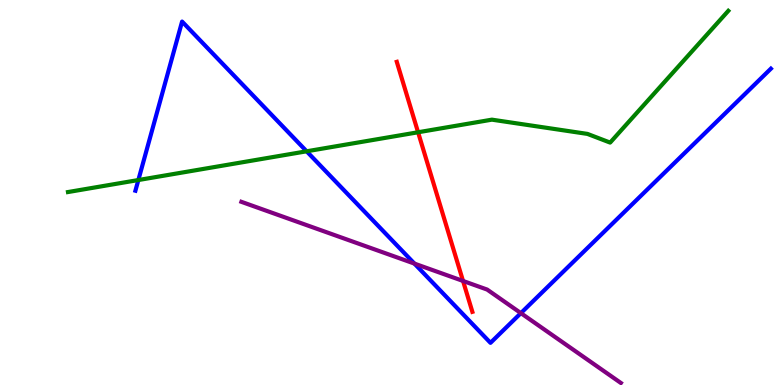[{'lines': ['blue', 'red'], 'intersections': []}, {'lines': ['green', 'red'], 'intersections': [{'x': 5.39, 'y': 6.56}]}, {'lines': ['purple', 'red'], 'intersections': [{'x': 5.97, 'y': 2.7}]}, {'lines': ['blue', 'green'], 'intersections': [{'x': 1.79, 'y': 5.32}, {'x': 3.96, 'y': 6.07}]}, {'lines': ['blue', 'purple'], 'intersections': [{'x': 5.35, 'y': 3.15}, {'x': 6.72, 'y': 1.87}]}, {'lines': ['green', 'purple'], 'intersections': []}]